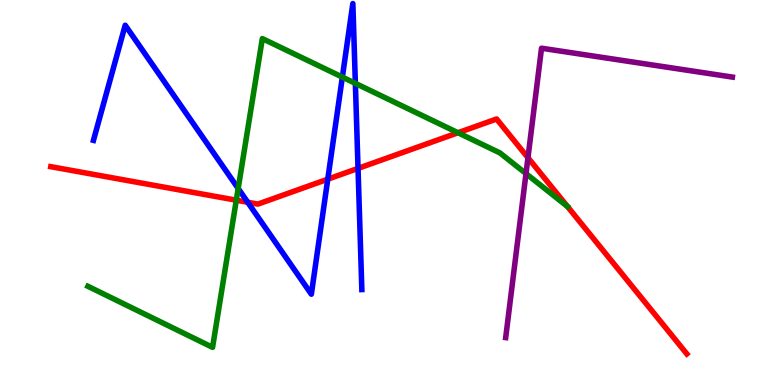[{'lines': ['blue', 'red'], 'intersections': [{'x': 3.2, 'y': 4.75}, {'x': 4.23, 'y': 5.35}, {'x': 4.62, 'y': 5.63}]}, {'lines': ['green', 'red'], 'intersections': [{'x': 3.05, 'y': 4.8}, {'x': 5.91, 'y': 6.55}, {'x': 7.32, 'y': 4.63}]}, {'lines': ['purple', 'red'], 'intersections': [{'x': 6.81, 'y': 5.9}]}, {'lines': ['blue', 'green'], 'intersections': [{'x': 3.07, 'y': 5.1}, {'x': 4.42, 'y': 8.0}, {'x': 4.59, 'y': 7.83}]}, {'lines': ['blue', 'purple'], 'intersections': []}, {'lines': ['green', 'purple'], 'intersections': [{'x': 6.79, 'y': 5.49}]}]